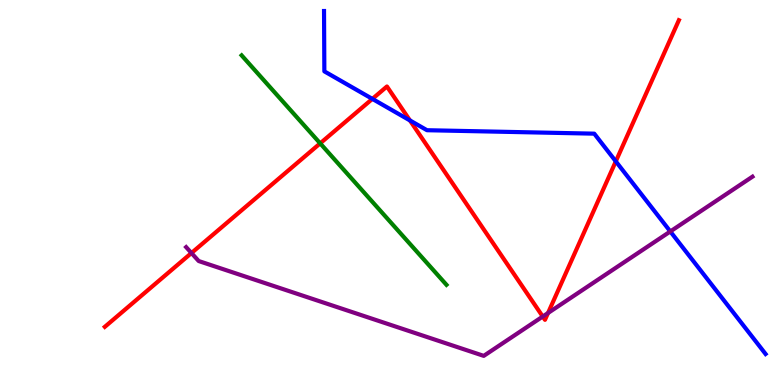[{'lines': ['blue', 'red'], 'intersections': [{'x': 4.8, 'y': 7.43}, {'x': 5.29, 'y': 6.87}, {'x': 7.95, 'y': 5.81}]}, {'lines': ['green', 'red'], 'intersections': [{'x': 4.13, 'y': 6.28}]}, {'lines': ['purple', 'red'], 'intersections': [{'x': 2.47, 'y': 3.43}, {'x': 7.0, 'y': 1.78}, {'x': 7.07, 'y': 1.87}]}, {'lines': ['blue', 'green'], 'intersections': []}, {'lines': ['blue', 'purple'], 'intersections': [{'x': 8.65, 'y': 3.99}]}, {'lines': ['green', 'purple'], 'intersections': []}]